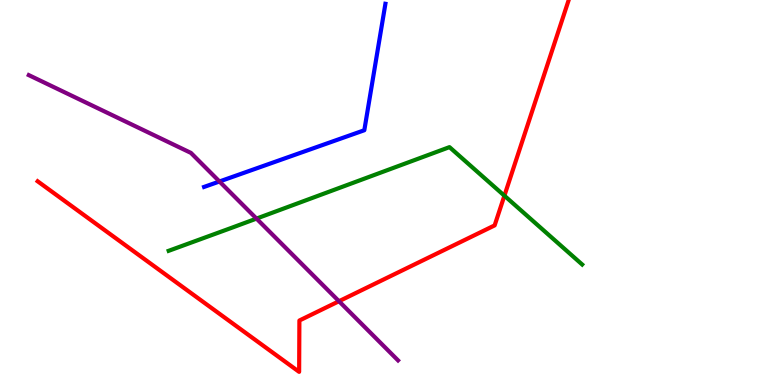[{'lines': ['blue', 'red'], 'intersections': []}, {'lines': ['green', 'red'], 'intersections': [{'x': 6.51, 'y': 4.92}]}, {'lines': ['purple', 'red'], 'intersections': [{'x': 4.37, 'y': 2.18}]}, {'lines': ['blue', 'green'], 'intersections': []}, {'lines': ['blue', 'purple'], 'intersections': [{'x': 2.83, 'y': 5.29}]}, {'lines': ['green', 'purple'], 'intersections': [{'x': 3.31, 'y': 4.32}]}]